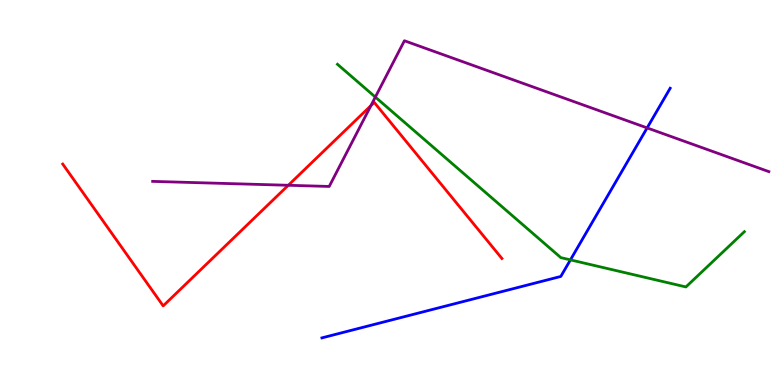[{'lines': ['blue', 'red'], 'intersections': []}, {'lines': ['green', 'red'], 'intersections': []}, {'lines': ['purple', 'red'], 'intersections': [{'x': 3.72, 'y': 5.19}, {'x': 4.79, 'y': 7.26}]}, {'lines': ['blue', 'green'], 'intersections': [{'x': 7.36, 'y': 3.25}]}, {'lines': ['blue', 'purple'], 'intersections': [{'x': 8.35, 'y': 6.68}]}, {'lines': ['green', 'purple'], 'intersections': [{'x': 4.84, 'y': 7.48}]}]